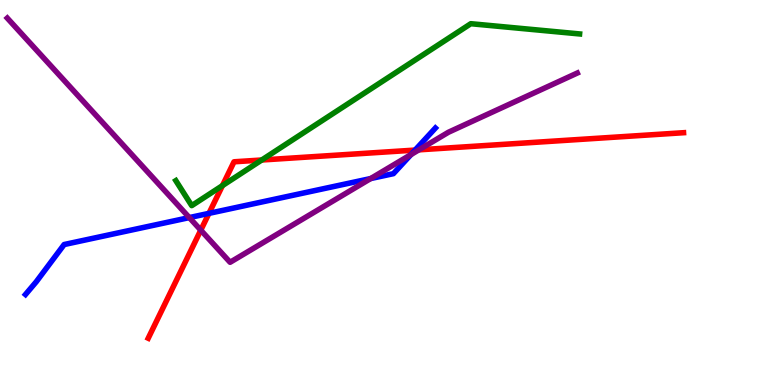[{'lines': ['blue', 'red'], 'intersections': [{'x': 2.7, 'y': 4.46}, {'x': 5.36, 'y': 6.1}]}, {'lines': ['green', 'red'], 'intersections': [{'x': 2.87, 'y': 5.18}, {'x': 3.38, 'y': 5.84}]}, {'lines': ['purple', 'red'], 'intersections': [{'x': 2.59, 'y': 4.02}, {'x': 5.41, 'y': 6.11}]}, {'lines': ['blue', 'green'], 'intersections': []}, {'lines': ['blue', 'purple'], 'intersections': [{'x': 2.44, 'y': 4.35}, {'x': 4.78, 'y': 5.36}, {'x': 5.3, 'y': 5.99}]}, {'lines': ['green', 'purple'], 'intersections': []}]